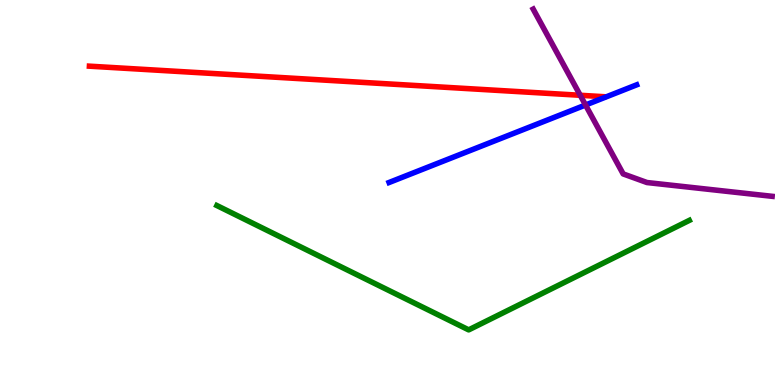[{'lines': ['blue', 'red'], 'intersections': []}, {'lines': ['green', 'red'], 'intersections': []}, {'lines': ['purple', 'red'], 'intersections': [{'x': 7.49, 'y': 7.53}]}, {'lines': ['blue', 'green'], 'intersections': []}, {'lines': ['blue', 'purple'], 'intersections': [{'x': 7.56, 'y': 7.27}]}, {'lines': ['green', 'purple'], 'intersections': []}]